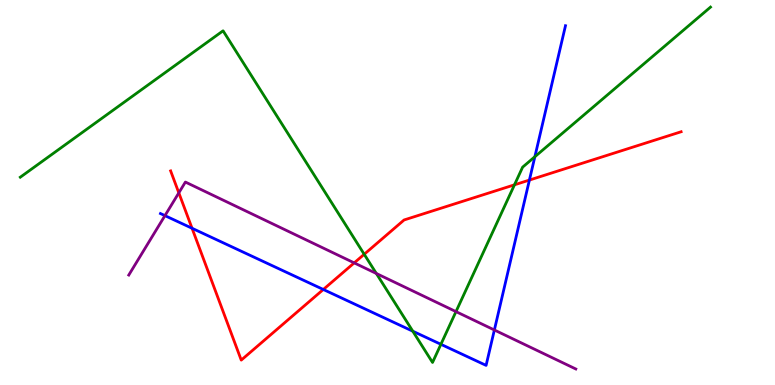[{'lines': ['blue', 'red'], 'intersections': [{'x': 2.48, 'y': 4.07}, {'x': 4.17, 'y': 2.48}, {'x': 6.83, 'y': 5.32}]}, {'lines': ['green', 'red'], 'intersections': [{'x': 4.7, 'y': 3.4}, {'x': 6.64, 'y': 5.2}]}, {'lines': ['purple', 'red'], 'intersections': [{'x': 2.31, 'y': 4.99}, {'x': 4.57, 'y': 3.17}]}, {'lines': ['blue', 'green'], 'intersections': [{'x': 5.33, 'y': 1.4}, {'x': 5.69, 'y': 1.06}, {'x': 6.9, 'y': 5.93}]}, {'lines': ['blue', 'purple'], 'intersections': [{'x': 2.13, 'y': 4.4}, {'x': 6.38, 'y': 1.43}]}, {'lines': ['green', 'purple'], 'intersections': [{'x': 4.86, 'y': 2.9}, {'x': 5.88, 'y': 1.91}]}]